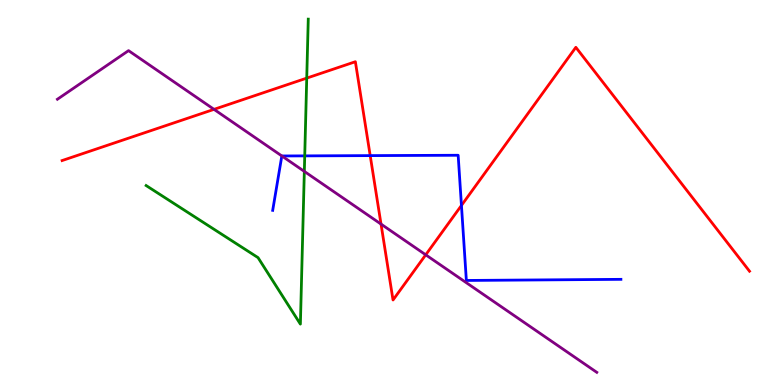[{'lines': ['blue', 'red'], 'intersections': [{'x': 4.78, 'y': 5.96}, {'x': 5.95, 'y': 4.66}]}, {'lines': ['green', 'red'], 'intersections': [{'x': 3.96, 'y': 7.97}]}, {'lines': ['purple', 'red'], 'intersections': [{'x': 2.76, 'y': 7.16}, {'x': 4.92, 'y': 4.18}, {'x': 5.49, 'y': 3.38}]}, {'lines': ['blue', 'green'], 'intersections': [{'x': 3.93, 'y': 5.95}]}, {'lines': ['blue', 'purple'], 'intersections': [{'x': 3.64, 'y': 5.95}]}, {'lines': ['green', 'purple'], 'intersections': [{'x': 3.93, 'y': 5.55}]}]